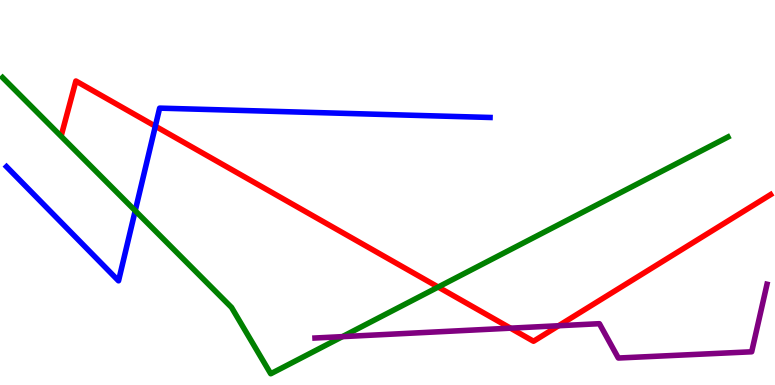[{'lines': ['blue', 'red'], 'intersections': [{'x': 2.0, 'y': 6.72}]}, {'lines': ['green', 'red'], 'intersections': [{'x': 5.65, 'y': 2.54}]}, {'lines': ['purple', 'red'], 'intersections': [{'x': 6.59, 'y': 1.48}, {'x': 7.21, 'y': 1.54}]}, {'lines': ['blue', 'green'], 'intersections': [{'x': 1.74, 'y': 4.53}]}, {'lines': ['blue', 'purple'], 'intersections': []}, {'lines': ['green', 'purple'], 'intersections': [{'x': 4.42, 'y': 1.26}]}]